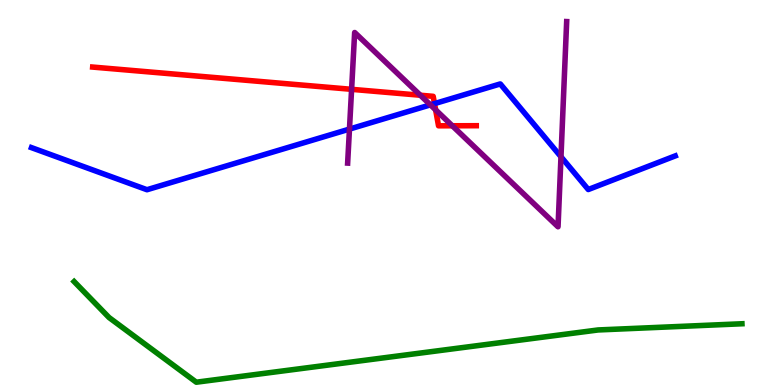[{'lines': ['blue', 'red'], 'intersections': [{'x': 5.61, 'y': 7.31}]}, {'lines': ['green', 'red'], 'intersections': []}, {'lines': ['purple', 'red'], 'intersections': [{'x': 4.54, 'y': 7.68}, {'x': 5.42, 'y': 7.53}, {'x': 5.62, 'y': 7.15}, {'x': 5.84, 'y': 6.73}]}, {'lines': ['blue', 'green'], 'intersections': []}, {'lines': ['blue', 'purple'], 'intersections': [{'x': 4.51, 'y': 6.65}, {'x': 5.55, 'y': 7.28}, {'x': 7.24, 'y': 5.93}]}, {'lines': ['green', 'purple'], 'intersections': []}]